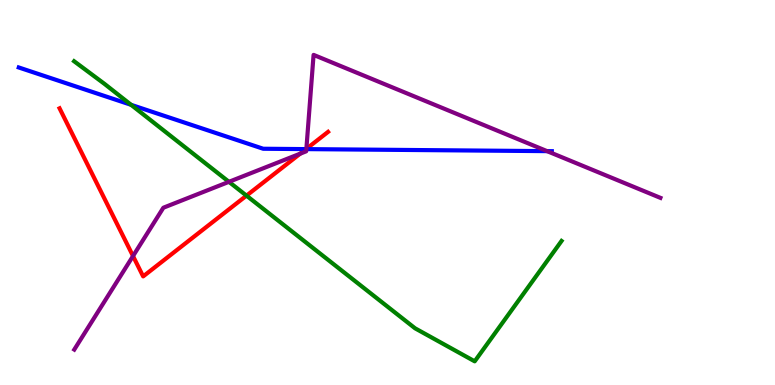[{'lines': ['blue', 'red'], 'intersections': [{'x': 3.95, 'y': 6.13}]}, {'lines': ['green', 'red'], 'intersections': [{'x': 3.18, 'y': 4.92}]}, {'lines': ['purple', 'red'], 'intersections': [{'x': 1.72, 'y': 3.35}, {'x': 3.87, 'y': 6.01}, {'x': 3.95, 'y': 6.13}]}, {'lines': ['blue', 'green'], 'intersections': [{'x': 1.69, 'y': 7.28}]}, {'lines': ['blue', 'purple'], 'intersections': [{'x': 3.95, 'y': 6.13}, {'x': 7.06, 'y': 6.07}]}, {'lines': ['green', 'purple'], 'intersections': [{'x': 2.95, 'y': 5.28}]}]